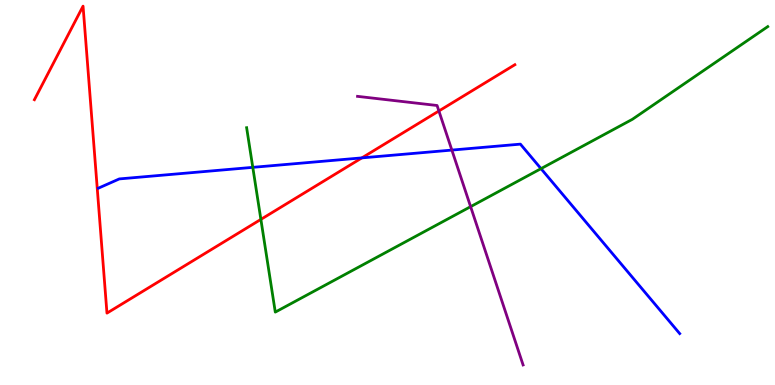[{'lines': ['blue', 'red'], 'intersections': [{'x': 4.67, 'y': 5.9}]}, {'lines': ['green', 'red'], 'intersections': [{'x': 3.37, 'y': 4.3}]}, {'lines': ['purple', 'red'], 'intersections': [{'x': 5.66, 'y': 7.12}]}, {'lines': ['blue', 'green'], 'intersections': [{'x': 3.26, 'y': 5.65}, {'x': 6.98, 'y': 5.62}]}, {'lines': ['blue', 'purple'], 'intersections': [{'x': 5.83, 'y': 6.1}]}, {'lines': ['green', 'purple'], 'intersections': [{'x': 6.07, 'y': 4.63}]}]